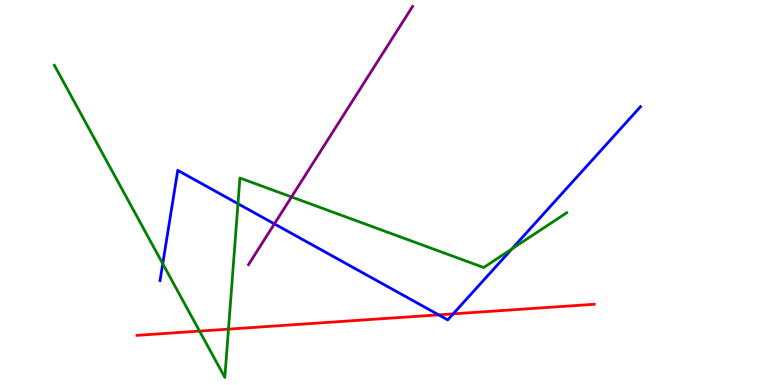[{'lines': ['blue', 'red'], 'intersections': [{'x': 5.66, 'y': 1.82}, {'x': 5.85, 'y': 1.85}]}, {'lines': ['green', 'red'], 'intersections': [{'x': 2.57, 'y': 1.4}, {'x': 2.95, 'y': 1.45}]}, {'lines': ['purple', 'red'], 'intersections': []}, {'lines': ['blue', 'green'], 'intersections': [{'x': 2.1, 'y': 3.15}, {'x': 3.07, 'y': 4.71}, {'x': 6.61, 'y': 3.54}]}, {'lines': ['blue', 'purple'], 'intersections': [{'x': 3.54, 'y': 4.18}]}, {'lines': ['green', 'purple'], 'intersections': [{'x': 3.76, 'y': 4.88}]}]